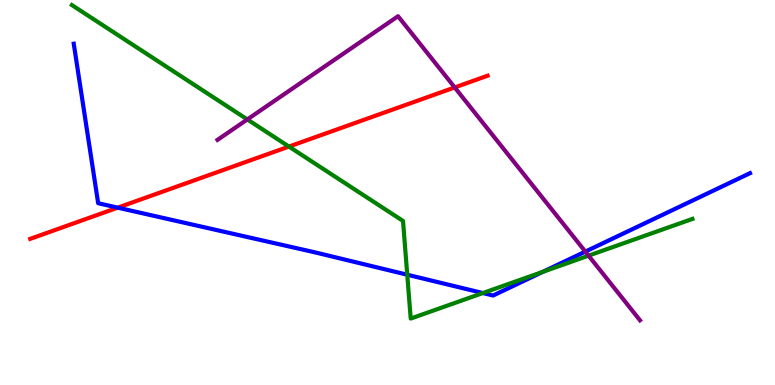[{'lines': ['blue', 'red'], 'intersections': [{'x': 1.52, 'y': 4.61}]}, {'lines': ['green', 'red'], 'intersections': [{'x': 3.73, 'y': 6.19}]}, {'lines': ['purple', 'red'], 'intersections': [{'x': 5.87, 'y': 7.73}]}, {'lines': ['blue', 'green'], 'intersections': [{'x': 5.25, 'y': 2.86}, {'x': 6.23, 'y': 2.39}, {'x': 7.0, 'y': 2.94}]}, {'lines': ['blue', 'purple'], 'intersections': [{'x': 7.55, 'y': 3.46}]}, {'lines': ['green', 'purple'], 'intersections': [{'x': 3.19, 'y': 6.9}, {'x': 7.59, 'y': 3.36}]}]